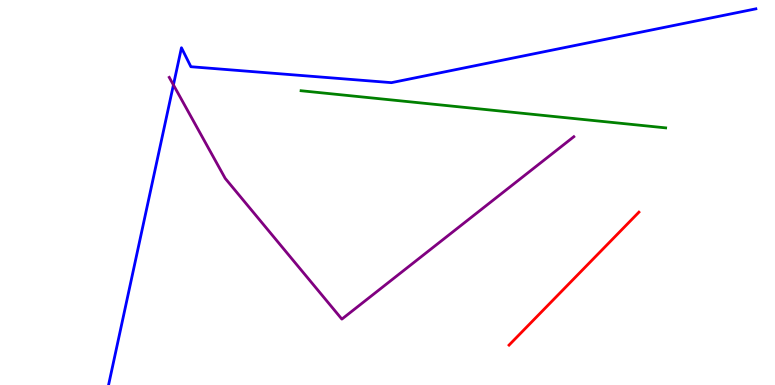[{'lines': ['blue', 'red'], 'intersections': []}, {'lines': ['green', 'red'], 'intersections': []}, {'lines': ['purple', 'red'], 'intersections': []}, {'lines': ['blue', 'green'], 'intersections': []}, {'lines': ['blue', 'purple'], 'intersections': [{'x': 2.24, 'y': 7.79}]}, {'lines': ['green', 'purple'], 'intersections': []}]